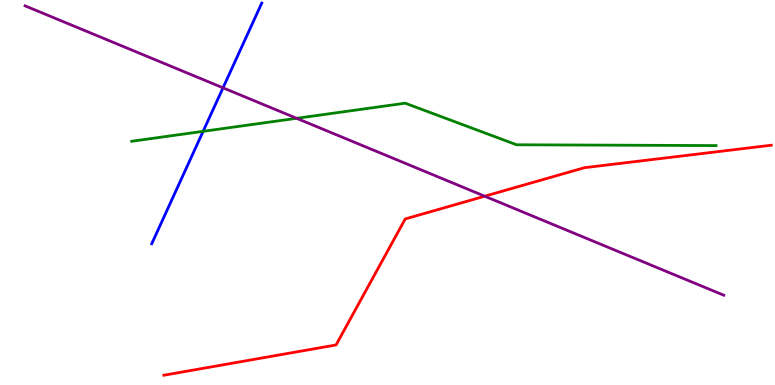[{'lines': ['blue', 'red'], 'intersections': []}, {'lines': ['green', 'red'], 'intersections': []}, {'lines': ['purple', 'red'], 'intersections': [{'x': 6.25, 'y': 4.9}]}, {'lines': ['blue', 'green'], 'intersections': [{'x': 2.62, 'y': 6.59}]}, {'lines': ['blue', 'purple'], 'intersections': [{'x': 2.88, 'y': 7.72}]}, {'lines': ['green', 'purple'], 'intersections': [{'x': 3.83, 'y': 6.93}]}]